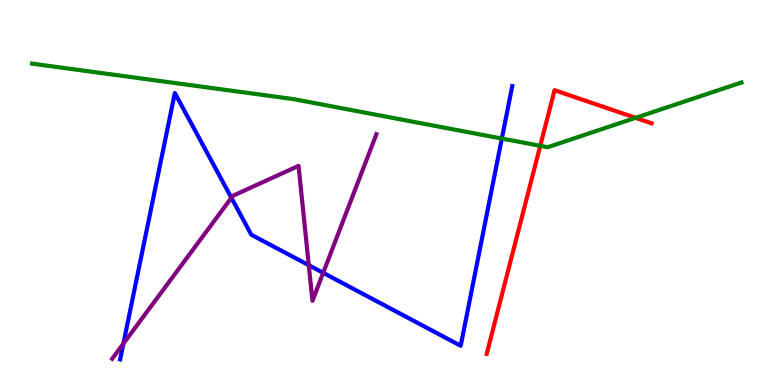[{'lines': ['blue', 'red'], 'intersections': []}, {'lines': ['green', 'red'], 'intersections': [{'x': 6.97, 'y': 6.21}, {'x': 8.2, 'y': 6.94}]}, {'lines': ['purple', 'red'], 'intersections': []}, {'lines': ['blue', 'green'], 'intersections': [{'x': 6.48, 'y': 6.4}]}, {'lines': ['blue', 'purple'], 'intersections': [{'x': 1.59, 'y': 1.07}, {'x': 2.99, 'y': 4.86}, {'x': 3.98, 'y': 3.11}, {'x': 4.17, 'y': 2.91}]}, {'lines': ['green', 'purple'], 'intersections': []}]